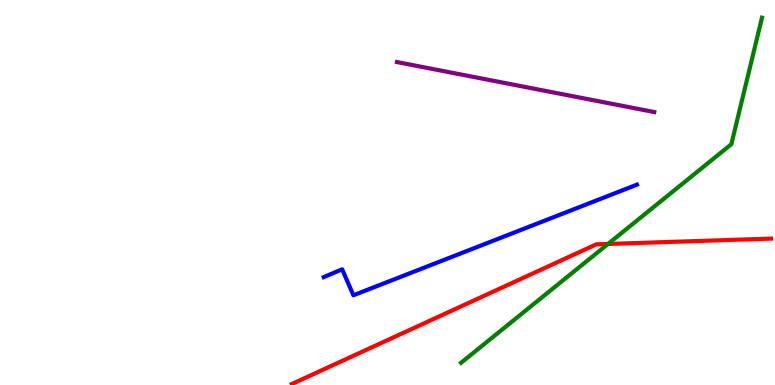[{'lines': ['blue', 'red'], 'intersections': []}, {'lines': ['green', 'red'], 'intersections': [{'x': 7.85, 'y': 3.66}]}, {'lines': ['purple', 'red'], 'intersections': []}, {'lines': ['blue', 'green'], 'intersections': []}, {'lines': ['blue', 'purple'], 'intersections': []}, {'lines': ['green', 'purple'], 'intersections': []}]